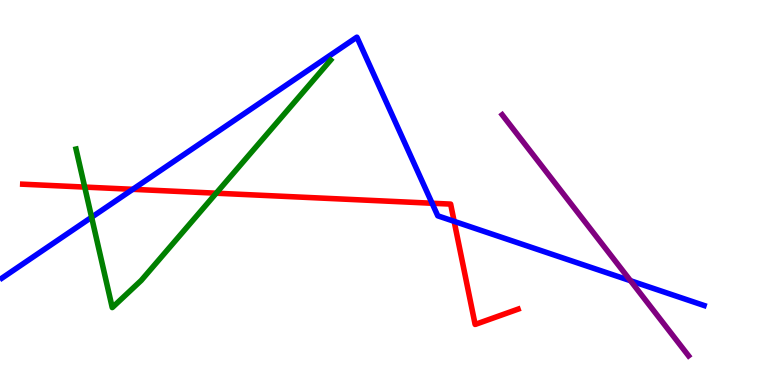[{'lines': ['blue', 'red'], 'intersections': [{'x': 1.71, 'y': 5.08}, {'x': 5.58, 'y': 4.72}, {'x': 5.86, 'y': 4.25}]}, {'lines': ['green', 'red'], 'intersections': [{'x': 1.09, 'y': 5.14}, {'x': 2.79, 'y': 4.98}]}, {'lines': ['purple', 'red'], 'intersections': []}, {'lines': ['blue', 'green'], 'intersections': [{'x': 1.18, 'y': 4.36}]}, {'lines': ['blue', 'purple'], 'intersections': [{'x': 8.14, 'y': 2.71}]}, {'lines': ['green', 'purple'], 'intersections': []}]